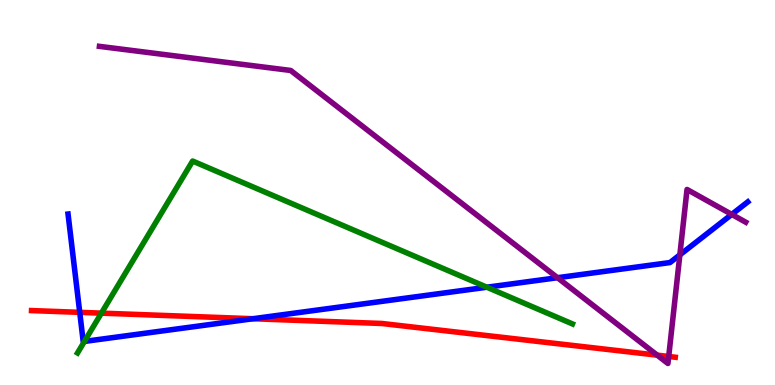[{'lines': ['blue', 'red'], 'intersections': [{'x': 1.03, 'y': 1.89}, {'x': 3.26, 'y': 1.72}]}, {'lines': ['green', 'red'], 'intersections': [{'x': 1.31, 'y': 1.87}]}, {'lines': ['purple', 'red'], 'intersections': [{'x': 8.48, 'y': 0.775}, {'x': 8.63, 'y': 0.741}]}, {'lines': ['blue', 'green'], 'intersections': [{'x': 1.09, 'y': 1.13}, {'x': 6.28, 'y': 2.54}]}, {'lines': ['blue', 'purple'], 'intersections': [{'x': 7.19, 'y': 2.79}, {'x': 8.77, 'y': 3.38}, {'x': 9.44, 'y': 4.43}]}, {'lines': ['green', 'purple'], 'intersections': []}]